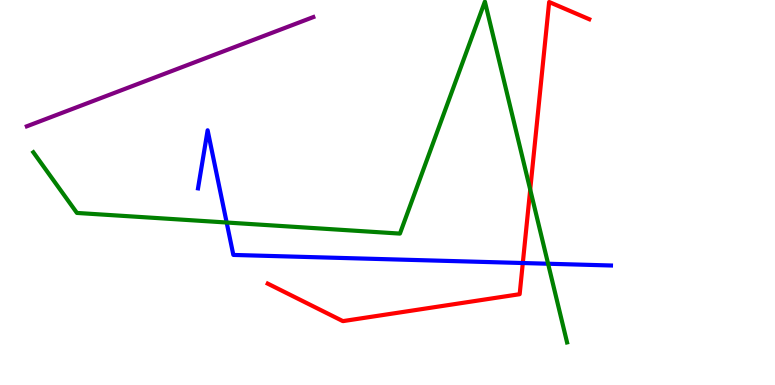[{'lines': ['blue', 'red'], 'intersections': [{'x': 6.75, 'y': 3.17}]}, {'lines': ['green', 'red'], 'intersections': [{'x': 6.84, 'y': 5.08}]}, {'lines': ['purple', 'red'], 'intersections': []}, {'lines': ['blue', 'green'], 'intersections': [{'x': 2.92, 'y': 4.22}, {'x': 7.07, 'y': 3.15}]}, {'lines': ['blue', 'purple'], 'intersections': []}, {'lines': ['green', 'purple'], 'intersections': []}]